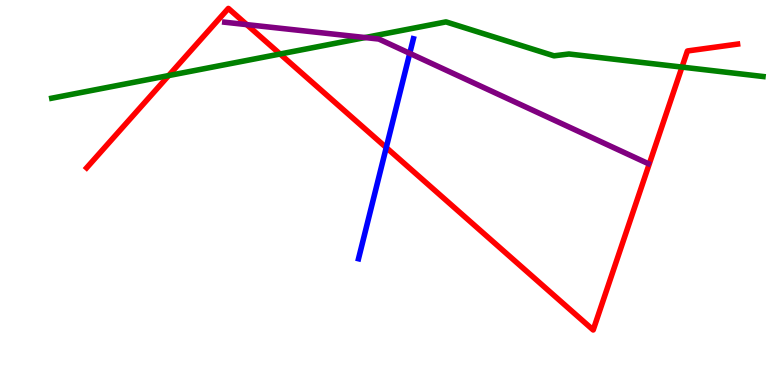[{'lines': ['blue', 'red'], 'intersections': [{'x': 4.98, 'y': 6.17}]}, {'lines': ['green', 'red'], 'intersections': [{'x': 2.18, 'y': 8.04}, {'x': 3.61, 'y': 8.6}, {'x': 8.8, 'y': 8.26}]}, {'lines': ['purple', 'red'], 'intersections': [{'x': 3.18, 'y': 9.36}]}, {'lines': ['blue', 'green'], 'intersections': []}, {'lines': ['blue', 'purple'], 'intersections': [{'x': 5.29, 'y': 8.61}]}, {'lines': ['green', 'purple'], 'intersections': [{'x': 4.71, 'y': 9.02}]}]